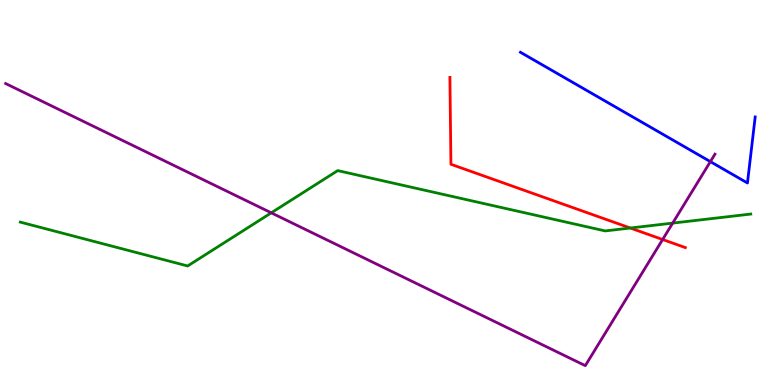[{'lines': ['blue', 'red'], 'intersections': []}, {'lines': ['green', 'red'], 'intersections': [{'x': 8.13, 'y': 4.08}]}, {'lines': ['purple', 'red'], 'intersections': [{'x': 8.55, 'y': 3.78}]}, {'lines': ['blue', 'green'], 'intersections': []}, {'lines': ['blue', 'purple'], 'intersections': [{'x': 9.17, 'y': 5.8}]}, {'lines': ['green', 'purple'], 'intersections': [{'x': 3.5, 'y': 4.47}, {'x': 8.68, 'y': 4.21}]}]